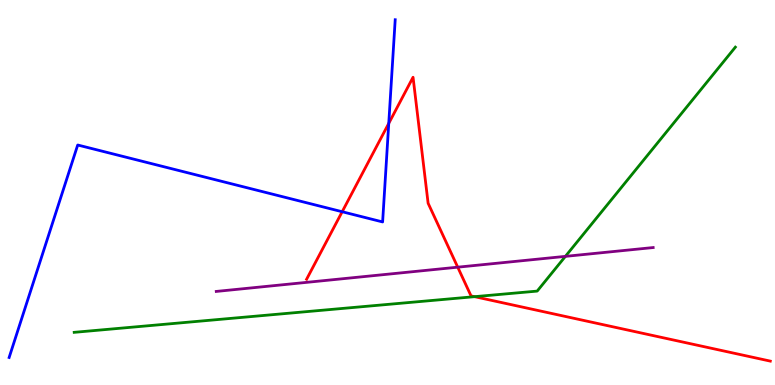[{'lines': ['blue', 'red'], 'intersections': [{'x': 4.42, 'y': 4.5}, {'x': 5.02, 'y': 6.8}]}, {'lines': ['green', 'red'], 'intersections': [{'x': 6.12, 'y': 2.29}]}, {'lines': ['purple', 'red'], 'intersections': [{'x': 5.91, 'y': 3.06}]}, {'lines': ['blue', 'green'], 'intersections': []}, {'lines': ['blue', 'purple'], 'intersections': []}, {'lines': ['green', 'purple'], 'intersections': [{'x': 7.3, 'y': 3.34}]}]